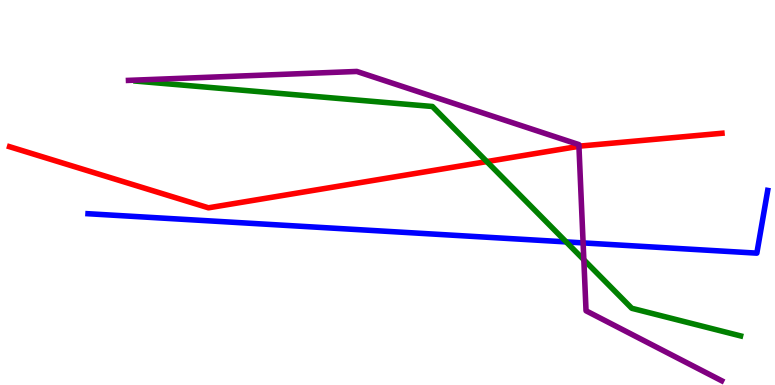[{'lines': ['blue', 'red'], 'intersections': []}, {'lines': ['green', 'red'], 'intersections': [{'x': 6.28, 'y': 5.8}]}, {'lines': ['purple', 'red'], 'intersections': [{'x': 7.47, 'y': 6.2}]}, {'lines': ['blue', 'green'], 'intersections': [{'x': 7.31, 'y': 3.72}]}, {'lines': ['blue', 'purple'], 'intersections': [{'x': 7.52, 'y': 3.69}]}, {'lines': ['green', 'purple'], 'intersections': [{'x': 7.53, 'y': 3.25}]}]